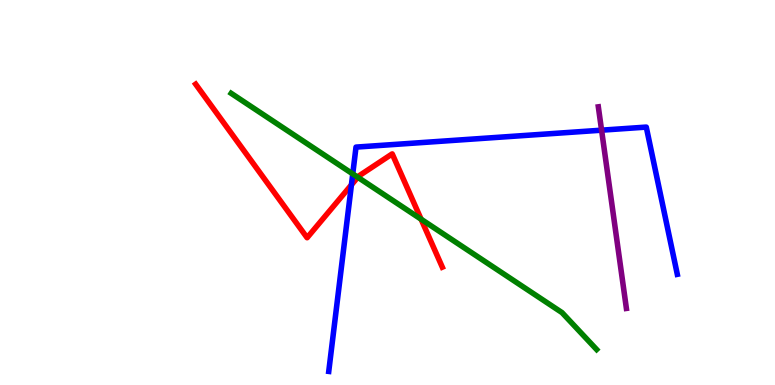[{'lines': ['blue', 'red'], 'intersections': [{'x': 4.53, 'y': 5.2}]}, {'lines': ['green', 'red'], 'intersections': [{'x': 4.62, 'y': 5.4}, {'x': 5.43, 'y': 4.31}]}, {'lines': ['purple', 'red'], 'intersections': []}, {'lines': ['blue', 'green'], 'intersections': [{'x': 4.55, 'y': 5.48}]}, {'lines': ['blue', 'purple'], 'intersections': [{'x': 7.76, 'y': 6.62}]}, {'lines': ['green', 'purple'], 'intersections': []}]